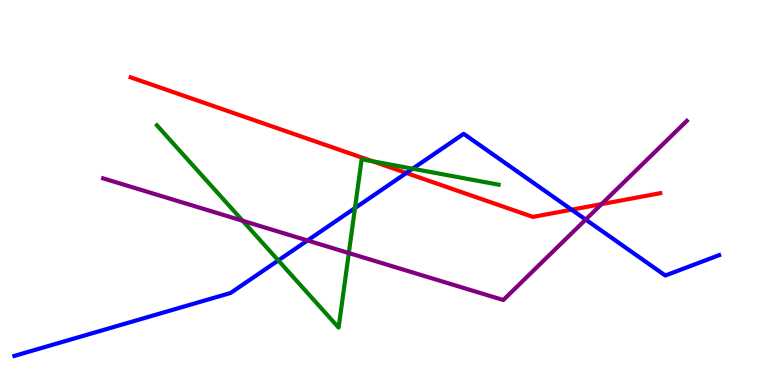[{'lines': ['blue', 'red'], 'intersections': [{'x': 5.24, 'y': 5.51}, {'x': 7.38, 'y': 4.55}]}, {'lines': ['green', 'red'], 'intersections': [{'x': 4.81, 'y': 5.81}]}, {'lines': ['purple', 'red'], 'intersections': [{'x': 7.76, 'y': 4.7}]}, {'lines': ['blue', 'green'], 'intersections': [{'x': 3.59, 'y': 3.24}, {'x': 4.58, 'y': 4.6}, {'x': 5.32, 'y': 5.62}]}, {'lines': ['blue', 'purple'], 'intersections': [{'x': 3.97, 'y': 3.75}, {'x': 7.56, 'y': 4.3}]}, {'lines': ['green', 'purple'], 'intersections': [{'x': 3.13, 'y': 4.27}, {'x': 4.5, 'y': 3.43}]}]